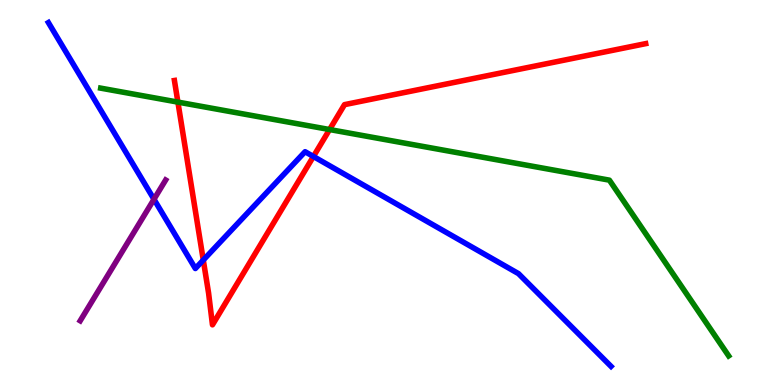[{'lines': ['blue', 'red'], 'intersections': [{'x': 2.62, 'y': 3.24}, {'x': 4.04, 'y': 5.94}]}, {'lines': ['green', 'red'], 'intersections': [{'x': 2.3, 'y': 7.35}, {'x': 4.25, 'y': 6.64}]}, {'lines': ['purple', 'red'], 'intersections': []}, {'lines': ['blue', 'green'], 'intersections': []}, {'lines': ['blue', 'purple'], 'intersections': [{'x': 1.99, 'y': 4.82}]}, {'lines': ['green', 'purple'], 'intersections': []}]